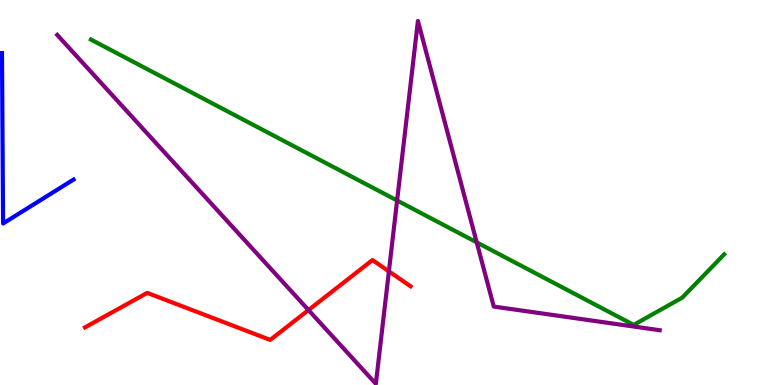[{'lines': ['blue', 'red'], 'intersections': []}, {'lines': ['green', 'red'], 'intersections': []}, {'lines': ['purple', 'red'], 'intersections': [{'x': 3.98, 'y': 1.95}, {'x': 5.02, 'y': 2.95}]}, {'lines': ['blue', 'green'], 'intersections': []}, {'lines': ['blue', 'purple'], 'intersections': []}, {'lines': ['green', 'purple'], 'intersections': [{'x': 5.12, 'y': 4.79}, {'x': 6.15, 'y': 3.7}]}]